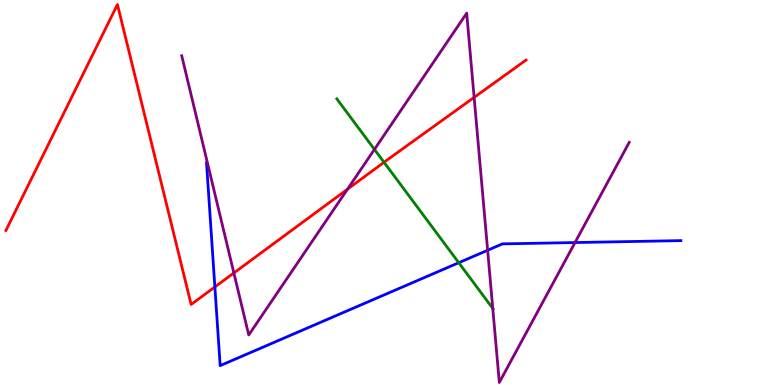[{'lines': ['blue', 'red'], 'intersections': [{'x': 2.77, 'y': 2.55}]}, {'lines': ['green', 'red'], 'intersections': [{'x': 4.96, 'y': 5.79}]}, {'lines': ['purple', 'red'], 'intersections': [{'x': 3.02, 'y': 2.91}, {'x': 4.48, 'y': 5.09}, {'x': 6.12, 'y': 7.47}]}, {'lines': ['blue', 'green'], 'intersections': [{'x': 5.92, 'y': 3.18}]}, {'lines': ['blue', 'purple'], 'intersections': [{'x': 6.29, 'y': 3.5}, {'x': 7.42, 'y': 3.7}]}, {'lines': ['green', 'purple'], 'intersections': [{'x': 4.83, 'y': 6.12}, {'x': 6.36, 'y': 1.99}]}]